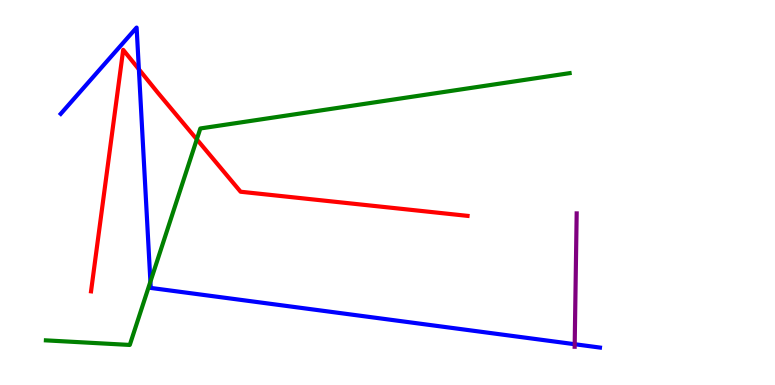[{'lines': ['blue', 'red'], 'intersections': [{'x': 1.79, 'y': 8.2}]}, {'lines': ['green', 'red'], 'intersections': [{'x': 2.54, 'y': 6.38}]}, {'lines': ['purple', 'red'], 'intersections': []}, {'lines': ['blue', 'green'], 'intersections': [{'x': 1.94, 'y': 2.68}]}, {'lines': ['blue', 'purple'], 'intersections': [{'x': 7.42, 'y': 1.06}]}, {'lines': ['green', 'purple'], 'intersections': []}]